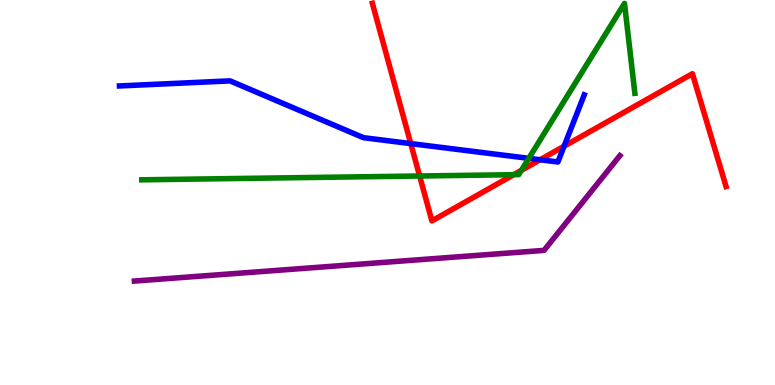[{'lines': ['blue', 'red'], 'intersections': [{'x': 5.3, 'y': 6.27}, {'x': 6.97, 'y': 5.85}, {'x': 7.28, 'y': 6.2}]}, {'lines': ['green', 'red'], 'intersections': [{'x': 5.41, 'y': 5.43}, {'x': 6.63, 'y': 5.46}, {'x': 6.73, 'y': 5.58}]}, {'lines': ['purple', 'red'], 'intersections': []}, {'lines': ['blue', 'green'], 'intersections': [{'x': 6.82, 'y': 5.89}]}, {'lines': ['blue', 'purple'], 'intersections': []}, {'lines': ['green', 'purple'], 'intersections': []}]